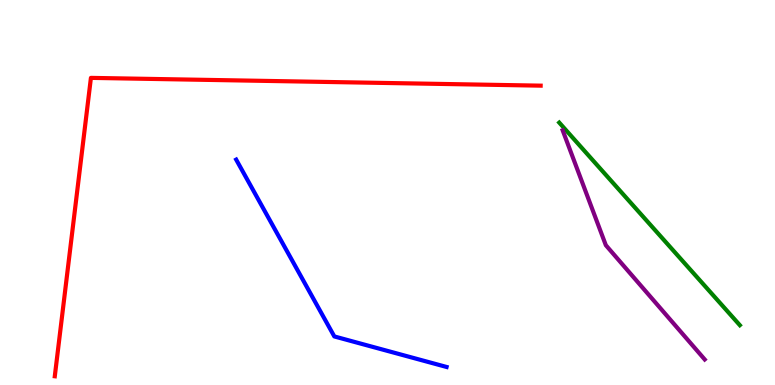[{'lines': ['blue', 'red'], 'intersections': []}, {'lines': ['green', 'red'], 'intersections': []}, {'lines': ['purple', 'red'], 'intersections': []}, {'lines': ['blue', 'green'], 'intersections': []}, {'lines': ['blue', 'purple'], 'intersections': []}, {'lines': ['green', 'purple'], 'intersections': []}]